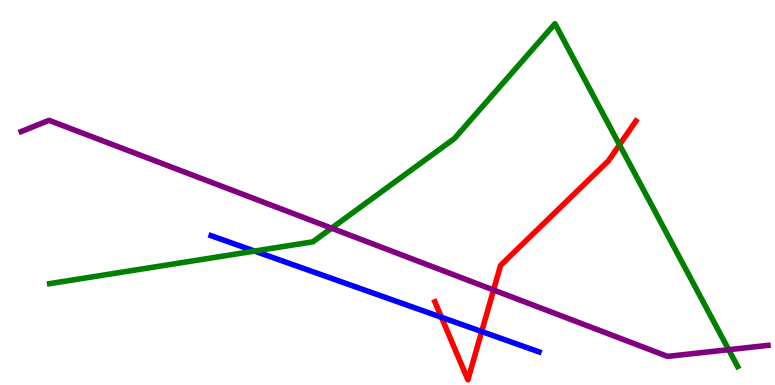[{'lines': ['blue', 'red'], 'intersections': [{'x': 5.7, 'y': 1.76}, {'x': 6.22, 'y': 1.39}]}, {'lines': ['green', 'red'], 'intersections': [{'x': 7.99, 'y': 6.24}]}, {'lines': ['purple', 'red'], 'intersections': [{'x': 6.37, 'y': 2.47}]}, {'lines': ['blue', 'green'], 'intersections': [{'x': 3.28, 'y': 3.48}]}, {'lines': ['blue', 'purple'], 'intersections': []}, {'lines': ['green', 'purple'], 'intersections': [{'x': 4.28, 'y': 4.07}, {'x': 9.4, 'y': 0.917}]}]